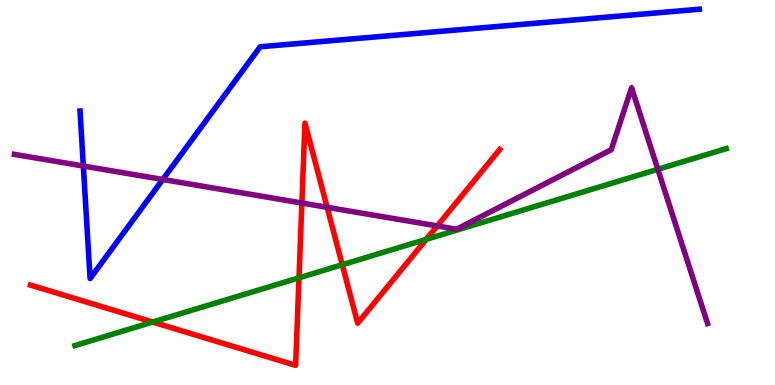[{'lines': ['blue', 'red'], 'intersections': []}, {'lines': ['green', 'red'], 'intersections': [{'x': 1.97, 'y': 1.63}, {'x': 3.86, 'y': 2.78}, {'x': 4.42, 'y': 3.12}, {'x': 5.5, 'y': 3.78}]}, {'lines': ['purple', 'red'], 'intersections': [{'x': 3.9, 'y': 4.73}, {'x': 4.22, 'y': 4.62}, {'x': 5.64, 'y': 4.13}]}, {'lines': ['blue', 'green'], 'intersections': []}, {'lines': ['blue', 'purple'], 'intersections': [{'x': 1.08, 'y': 5.69}, {'x': 2.1, 'y': 5.34}]}, {'lines': ['green', 'purple'], 'intersections': [{'x': 8.49, 'y': 5.6}]}]